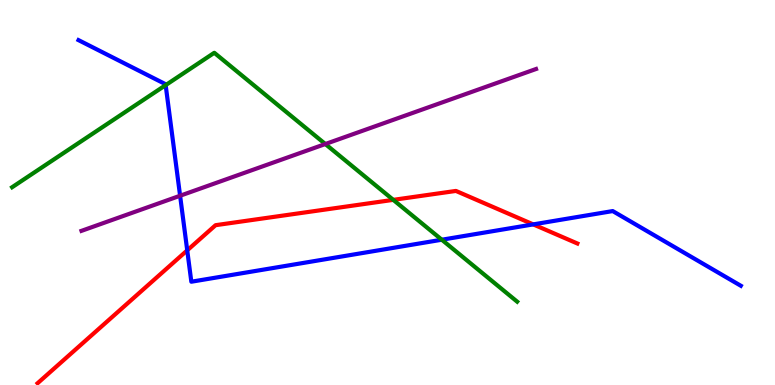[{'lines': ['blue', 'red'], 'intersections': [{'x': 2.42, 'y': 3.5}, {'x': 6.88, 'y': 4.17}]}, {'lines': ['green', 'red'], 'intersections': [{'x': 5.07, 'y': 4.81}]}, {'lines': ['purple', 'red'], 'intersections': []}, {'lines': ['blue', 'green'], 'intersections': [{'x': 2.14, 'y': 7.79}, {'x': 5.7, 'y': 3.77}]}, {'lines': ['blue', 'purple'], 'intersections': [{'x': 2.32, 'y': 4.92}]}, {'lines': ['green', 'purple'], 'intersections': [{'x': 4.2, 'y': 6.26}]}]